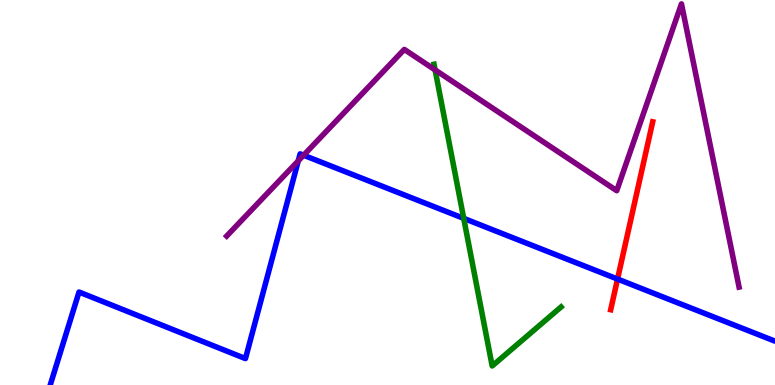[{'lines': ['blue', 'red'], 'intersections': [{'x': 7.97, 'y': 2.75}]}, {'lines': ['green', 'red'], 'intersections': []}, {'lines': ['purple', 'red'], 'intersections': []}, {'lines': ['blue', 'green'], 'intersections': [{'x': 5.98, 'y': 4.33}]}, {'lines': ['blue', 'purple'], 'intersections': [{'x': 3.85, 'y': 5.82}, {'x': 3.92, 'y': 5.97}]}, {'lines': ['green', 'purple'], 'intersections': [{'x': 5.61, 'y': 8.18}]}]